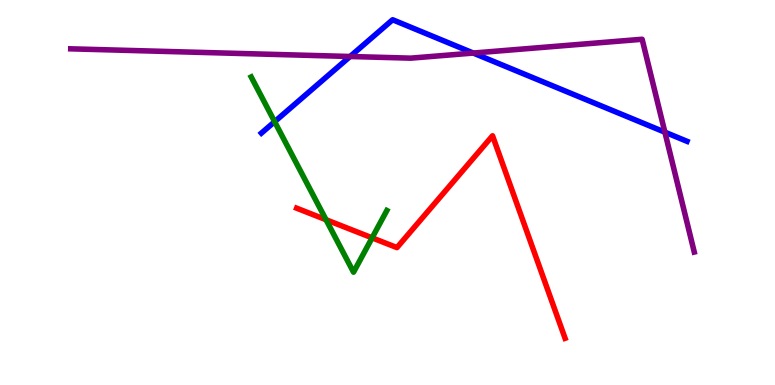[{'lines': ['blue', 'red'], 'intersections': []}, {'lines': ['green', 'red'], 'intersections': [{'x': 4.21, 'y': 4.29}, {'x': 4.8, 'y': 3.82}]}, {'lines': ['purple', 'red'], 'intersections': []}, {'lines': ['blue', 'green'], 'intersections': [{'x': 3.54, 'y': 6.84}]}, {'lines': ['blue', 'purple'], 'intersections': [{'x': 4.52, 'y': 8.53}, {'x': 6.11, 'y': 8.62}, {'x': 8.58, 'y': 6.57}]}, {'lines': ['green', 'purple'], 'intersections': []}]